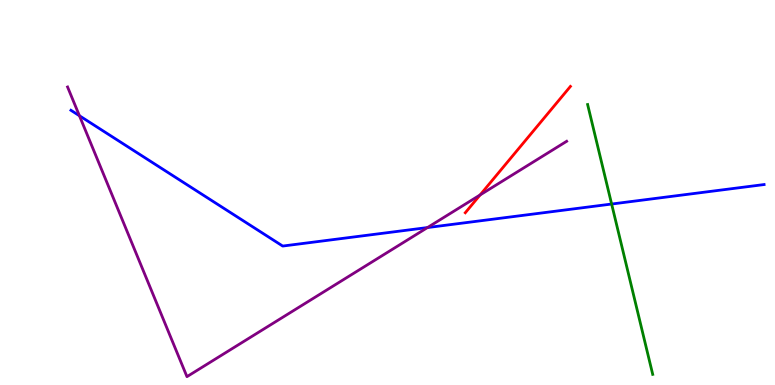[{'lines': ['blue', 'red'], 'intersections': []}, {'lines': ['green', 'red'], 'intersections': []}, {'lines': ['purple', 'red'], 'intersections': [{'x': 6.2, 'y': 4.94}]}, {'lines': ['blue', 'green'], 'intersections': [{'x': 7.89, 'y': 4.7}]}, {'lines': ['blue', 'purple'], 'intersections': [{'x': 1.02, 'y': 6.99}, {'x': 5.52, 'y': 4.09}]}, {'lines': ['green', 'purple'], 'intersections': []}]